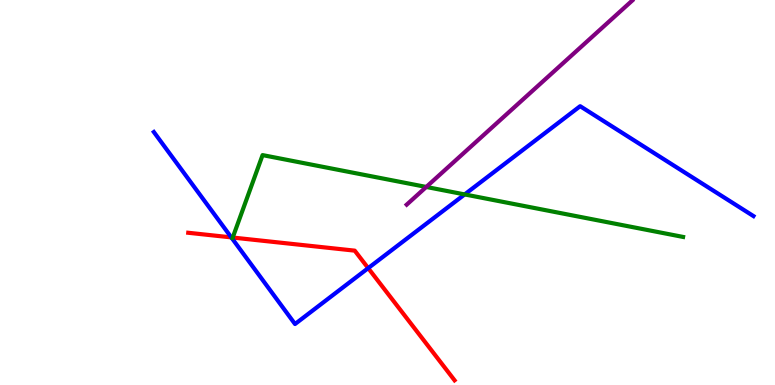[{'lines': ['blue', 'red'], 'intersections': [{'x': 2.98, 'y': 3.83}, {'x': 4.75, 'y': 3.04}]}, {'lines': ['green', 'red'], 'intersections': [{'x': 3.0, 'y': 3.83}]}, {'lines': ['purple', 'red'], 'intersections': []}, {'lines': ['blue', 'green'], 'intersections': [{'x': 6.0, 'y': 4.95}]}, {'lines': ['blue', 'purple'], 'intersections': []}, {'lines': ['green', 'purple'], 'intersections': [{'x': 5.5, 'y': 5.14}]}]